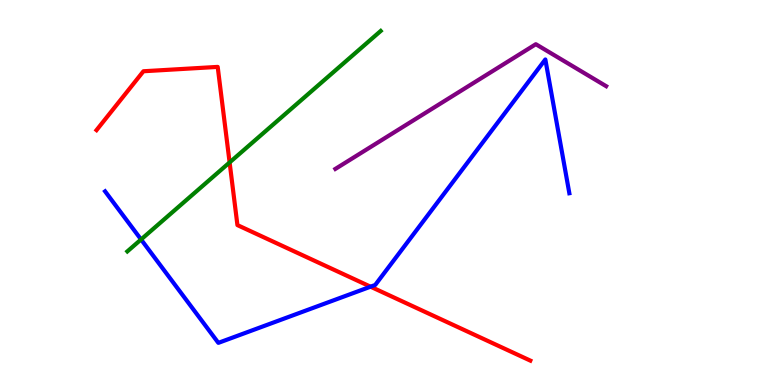[{'lines': ['blue', 'red'], 'intersections': [{'x': 4.78, 'y': 2.55}]}, {'lines': ['green', 'red'], 'intersections': [{'x': 2.96, 'y': 5.78}]}, {'lines': ['purple', 'red'], 'intersections': []}, {'lines': ['blue', 'green'], 'intersections': [{'x': 1.82, 'y': 3.78}]}, {'lines': ['blue', 'purple'], 'intersections': []}, {'lines': ['green', 'purple'], 'intersections': []}]